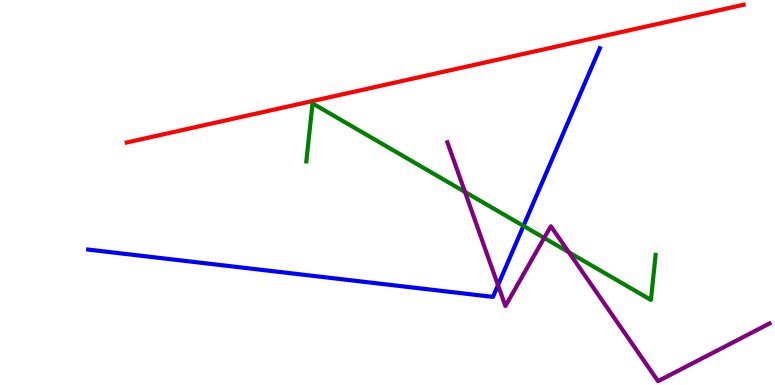[{'lines': ['blue', 'red'], 'intersections': []}, {'lines': ['green', 'red'], 'intersections': []}, {'lines': ['purple', 'red'], 'intersections': []}, {'lines': ['blue', 'green'], 'intersections': [{'x': 6.75, 'y': 4.13}]}, {'lines': ['blue', 'purple'], 'intersections': [{'x': 6.43, 'y': 2.59}]}, {'lines': ['green', 'purple'], 'intersections': [{'x': 6.0, 'y': 5.01}, {'x': 7.02, 'y': 3.82}, {'x': 7.34, 'y': 3.45}]}]